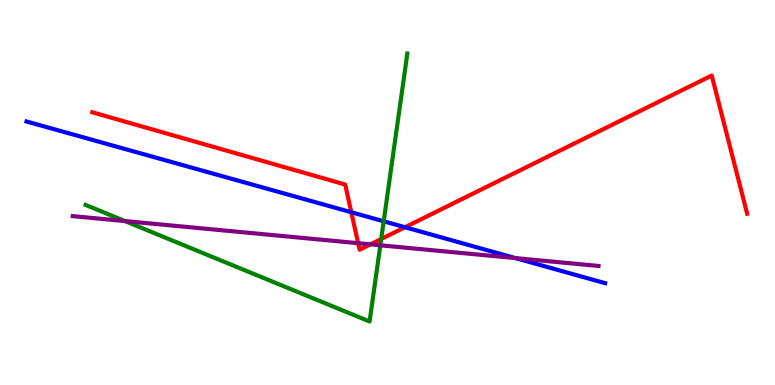[{'lines': ['blue', 'red'], 'intersections': [{'x': 4.53, 'y': 4.49}, {'x': 5.23, 'y': 4.1}]}, {'lines': ['green', 'red'], 'intersections': [{'x': 4.92, 'y': 3.79}]}, {'lines': ['purple', 'red'], 'intersections': [{'x': 4.62, 'y': 3.68}, {'x': 4.78, 'y': 3.65}]}, {'lines': ['blue', 'green'], 'intersections': [{'x': 4.95, 'y': 4.25}]}, {'lines': ['blue', 'purple'], 'intersections': [{'x': 6.65, 'y': 3.3}]}, {'lines': ['green', 'purple'], 'intersections': [{'x': 1.61, 'y': 4.26}, {'x': 4.91, 'y': 3.63}]}]